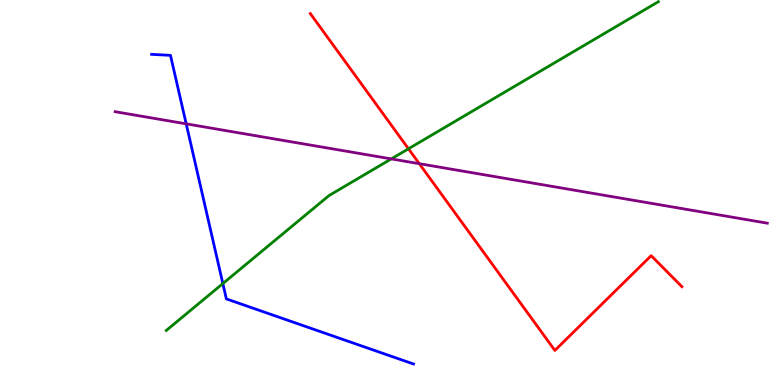[{'lines': ['blue', 'red'], 'intersections': []}, {'lines': ['green', 'red'], 'intersections': [{'x': 5.27, 'y': 6.14}]}, {'lines': ['purple', 'red'], 'intersections': [{'x': 5.41, 'y': 5.75}]}, {'lines': ['blue', 'green'], 'intersections': [{'x': 2.88, 'y': 2.63}]}, {'lines': ['blue', 'purple'], 'intersections': [{'x': 2.4, 'y': 6.78}]}, {'lines': ['green', 'purple'], 'intersections': [{'x': 5.05, 'y': 5.87}]}]